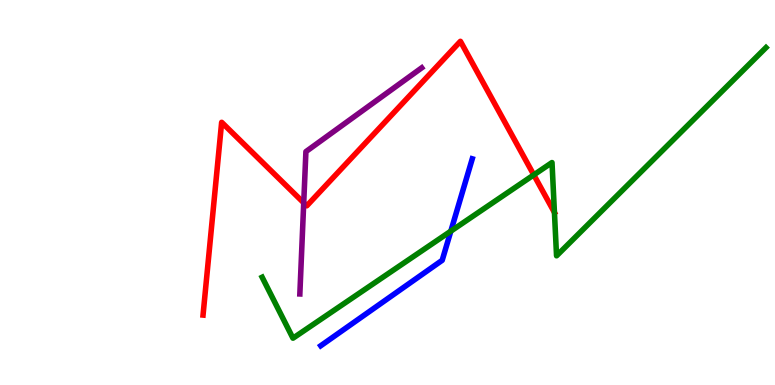[{'lines': ['blue', 'red'], 'intersections': []}, {'lines': ['green', 'red'], 'intersections': [{'x': 6.89, 'y': 5.46}, {'x': 7.15, 'y': 4.48}]}, {'lines': ['purple', 'red'], 'intersections': [{'x': 3.92, 'y': 4.73}]}, {'lines': ['blue', 'green'], 'intersections': [{'x': 5.82, 'y': 4.0}]}, {'lines': ['blue', 'purple'], 'intersections': []}, {'lines': ['green', 'purple'], 'intersections': []}]